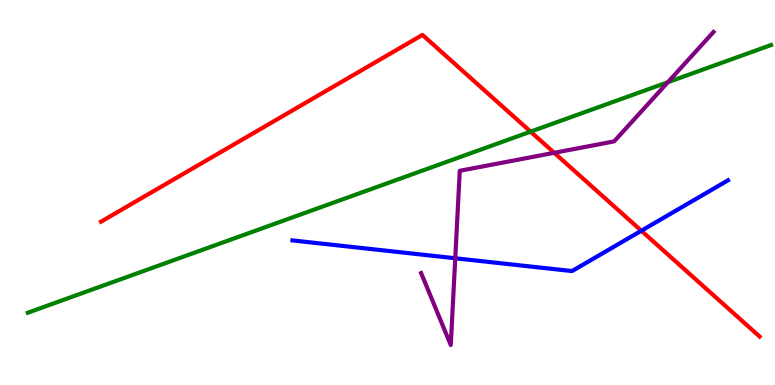[{'lines': ['blue', 'red'], 'intersections': [{'x': 8.28, 'y': 4.01}]}, {'lines': ['green', 'red'], 'intersections': [{'x': 6.85, 'y': 6.58}]}, {'lines': ['purple', 'red'], 'intersections': [{'x': 7.15, 'y': 6.03}]}, {'lines': ['blue', 'green'], 'intersections': []}, {'lines': ['blue', 'purple'], 'intersections': [{'x': 5.87, 'y': 3.29}]}, {'lines': ['green', 'purple'], 'intersections': [{'x': 8.62, 'y': 7.87}]}]